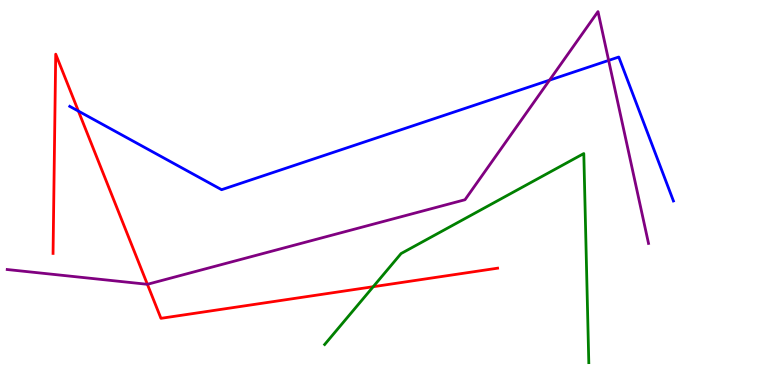[{'lines': ['blue', 'red'], 'intersections': [{'x': 1.01, 'y': 7.11}]}, {'lines': ['green', 'red'], 'intersections': [{'x': 4.82, 'y': 2.55}]}, {'lines': ['purple', 'red'], 'intersections': [{'x': 1.9, 'y': 2.62}]}, {'lines': ['blue', 'green'], 'intersections': []}, {'lines': ['blue', 'purple'], 'intersections': [{'x': 7.09, 'y': 7.92}, {'x': 7.85, 'y': 8.43}]}, {'lines': ['green', 'purple'], 'intersections': []}]